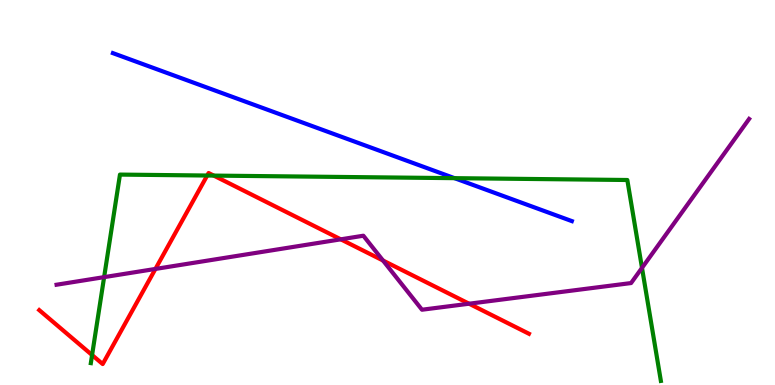[{'lines': ['blue', 'red'], 'intersections': []}, {'lines': ['green', 'red'], 'intersections': [{'x': 1.19, 'y': 0.778}, {'x': 2.67, 'y': 5.44}, {'x': 2.76, 'y': 5.44}]}, {'lines': ['purple', 'red'], 'intersections': [{'x': 2.01, 'y': 3.01}, {'x': 4.4, 'y': 3.78}, {'x': 4.94, 'y': 3.23}, {'x': 6.05, 'y': 2.11}]}, {'lines': ['blue', 'green'], 'intersections': [{'x': 5.86, 'y': 5.37}]}, {'lines': ['blue', 'purple'], 'intersections': []}, {'lines': ['green', 'purple'], 'intersections': [{'x': 1.34, 'y': 2.8}, {'x': 8.28, 'y': 3.04}]}]